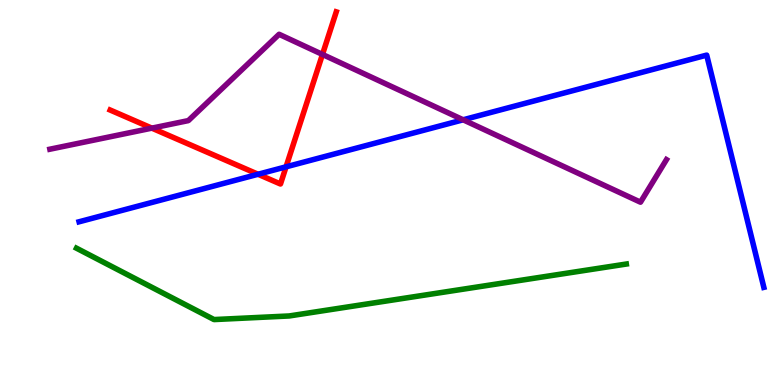[{'lines': ['blue', 'red'], 'intersections': [{'x': 3.33, 'y': 5.47}, {'x': 3.69, 'y': 5.67}]}, {'lines': ['green', 'red'], 'intersections': []}, {'lines': ['purple', 'red'], 'intersections': [{'x': 1.96, 'y': 6.67}, {'x': 4.16, 'y': 8.59}]}, {'lines': ['blue', 'green'], 'intersections': []}, {'lines': ['blue', 'purple'], 'intersections': [{'x': 5.98, 'y': 6.89}]}, {'lines': ['green', 'purple'], 'intersections': []}]